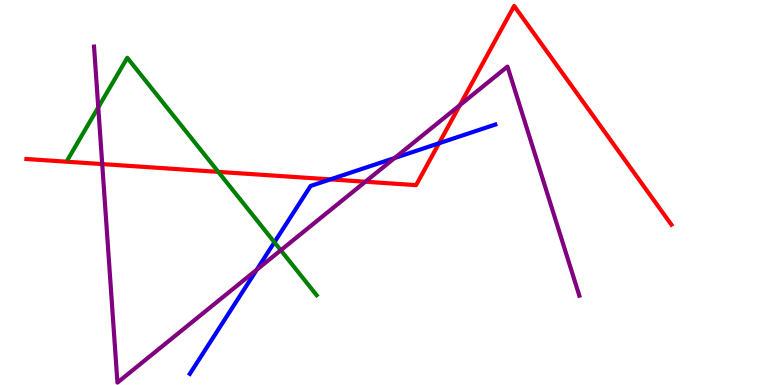[{'lines': ['blue', 'red'], 'intersections': [{'x': 4.26, 'y': 5.34}, {'x': 5.66, 'y': 6.28}]}, {'lines': ['green', 'red'], 'intersections': [{'x': 2.82, 'y': 5.54}]}, {'lines': ['purple', 'red'], 'intersections': [{'x': 1.32, 'y': 5.74}, {'x': 4.71, 'y': 5.28}, {'x': 5.93, 'y': 7.27}]}, {'lines': ['blue', 'green'], 'intersections': [{'x': 3.54, 'y': 3.71}]}, {'lines': ['blue', 'purple'], 'intersections': [{'x': 3.31, 'y': 3.0}, {'x': 5.09, 'y': 5.9}]}, {'lines': ['green', 'purple'], 'intersections': [{'x': 1.27, 'y': 7.21}, {'x': 3.62, 'y': 3.5}]}]